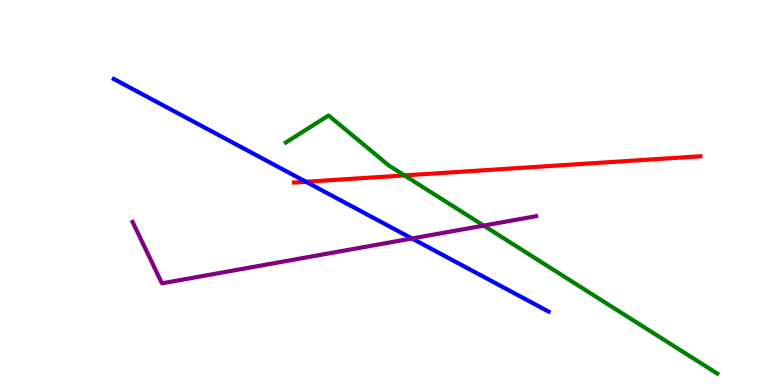[{'lines': ['blue', 'red'], 'intersections': [{'x': 3.95, 'y': 5.28}]}, {'lines': ['green', 'red'], 'intersections': [{'x': 5.22, 'y': 5.44}]}, {'lines': ['purple', 'red'], 'intersections': []}, {'lines': ['blue', 'green'], 'intersections': []}, {'lines': ['blue', 'purple'], 'intersections': [{'x': 5.32, 'y': 3.81}]}, {'lines': ['green', 'purple'], 'intersections': [{'x': 6.24, 'y': 4.14}]}]